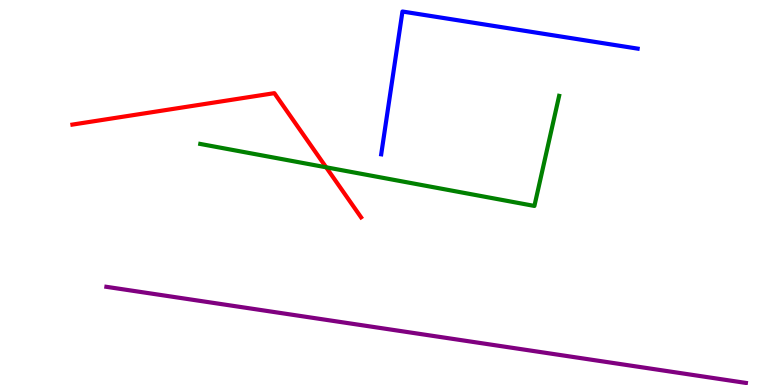[{'lines': ['blue', 'red'], 'intersections': []}, {'lines': ['green', 'red'], 'intersections': [{'x': 4.21, 'y': 5.65}]}, {'lines': ['purple', 'red'], 'intersections': []}, {'lines': ['blue', 'green'], 'intersections': []}, {'lines': ['blue', 'purple'], 'intersections': []}, {'lines': ['green', 'purple'], 'intersections': []}]